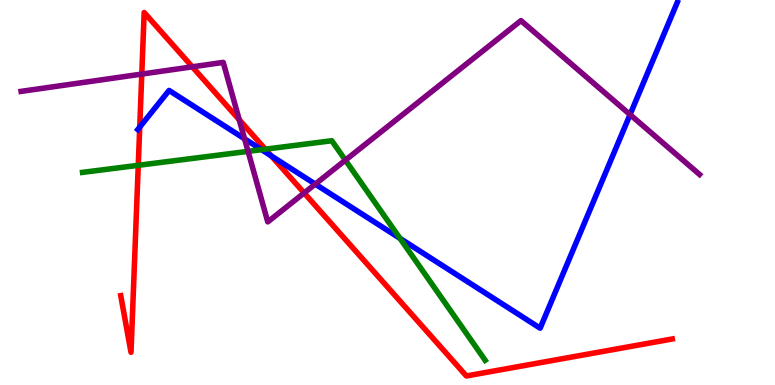[{'lines': ['blue', 'red'], 'intersections': [{'x': 1.8, 'y': 6.7}, {'x': 3.5, 'y': 5.95}]}, {'lines': ['green', 'red'], 'intersections': [{'x': 1.78, 'y': 5.71}, {'x': 3.42, 'y': 6.13}]}, {'lines': ['purple', 'red'], 'intersections': [{'x': 1.83, 'y': 8.08}, {'x': 2.48, 'y': 8.26}, {'x': 3.09, 'y': 6.89}, {'x': 3.92, 'y': 4.99}]}, {'lines': ['blue', 'green'], 'intersections': [{'x': 3.37, 'y': 6.11}, {'x': 5.16, 'y': 3.81}]}, {'lines': ['blue', 'purple'], 'intersections': [{'x': 3.16, 'y': 6.39}, {'x': 4.07, 'y': 5.22}, {'x': 8.13, 'y': 7.02}]}, {'lines': ['green', 'purple'], 'intersections': [{'x': 3.2, 'y': 6.07}, {'x': 4.46, 'y': 5.84}]}]